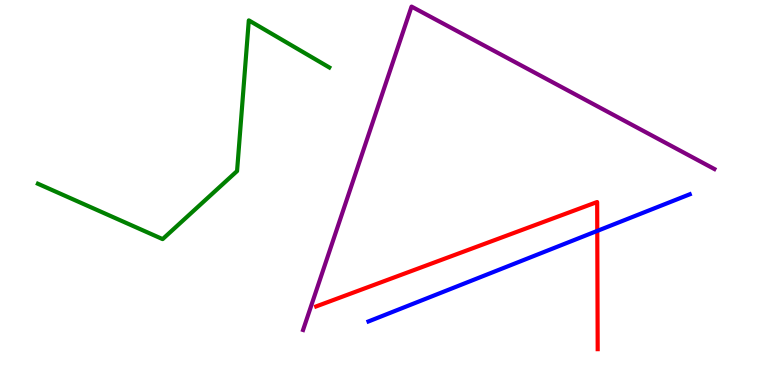[{'lines': ['blue', 'red'], 'intersections': [{'x': 7.71, 'y': 4.0}]}, {'lines': ['green', 'red'], 'intersections': []}, {'lines': ['purple', 'red'], 'intersections': []}, {'lines': ['blue', 'green'], 'intersections': []}, {'lines': ['blue', 'purple'], 'intersections': []}, {'lines': ['green', 'purple'], 'intersections': []}]